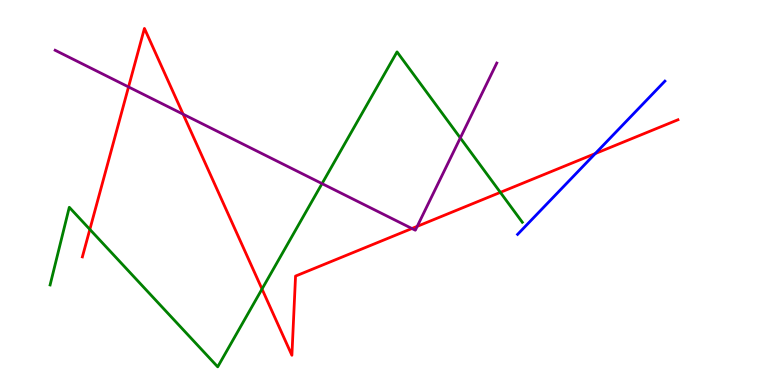[{'lines': ['blue', 'red'], 'intersections': [{'x': 7.68, 'y': 6.01}]}, {'lines': ['green', 'red'], 'intersections': [{'x': 1.16, 'y': 4.04}, {'x': 3.38, 'y': 2.49}, {'x': 6.46, 'y': 5.0}]}, {'lines': ['purple', 'red'], 'intersections': [{'x': 1.66, 'y': 7.74}, {'x': 2.36, 'y': 7.03}, {'x': 5.32, 'y': 4.06}, {'x': 5.38, 'y': 4.12}]}, {'lines': ['blue', 'green'], 'intersections': []}, {'lines': ['blue', 'purple'], 'intersections': []}, {'lines': ['green', 'purple'], 'intersections': [{'x': 4.16, 'y': 5.23}, {'x': 5.94, 'y': 6.42}]}]